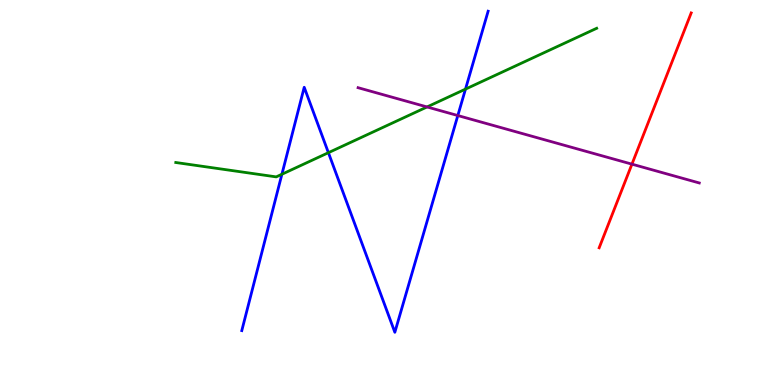[{'lines': ['blue', 'red'], 'intersections': []}, {'lines': ['green', 'red'], 'intersections': []}, {'lines': ['purple', 'red'], 'intersections': [{'x': 8.15, 'y': 5.74}]}, {'lines': ['blue', 'green'], 'intersections': [{'x': 3.64, 'y': 5.47}, {'x': 4.24, 'y': 6.03}, {'x': 6.01, 'y': 7.69}]}, {'lines': ['blue', 'purple'], 'intersections': [{'x': 5.91, 'y': 7.0}]}, {'lines': ['green', 'purple'], 'intersections': [{'x': 5.51, 'y': 7.22}]}]